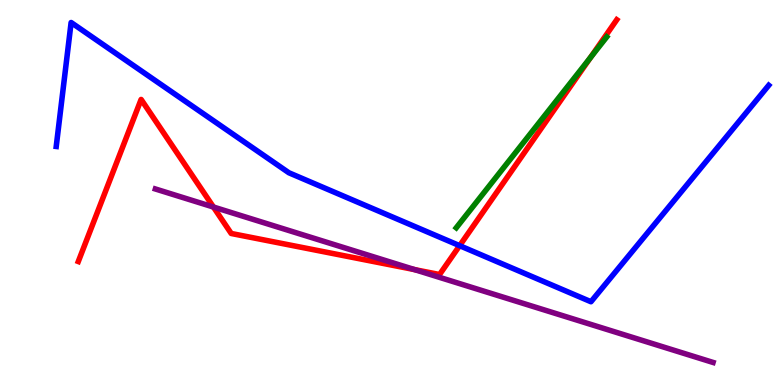[{'lines': ['blue', 'red'], 'intersections': [{'x': 5.93, 'y': 3.62}]}, {'lines': ['green', 'red'], 'intersections': [{'x': 7.62, 'y': 8.5}]}, {'lines': ['purple', 'red'], 'intersections': [{'x': 2.75, 'y': 4.62}, {'x': 5.35, 'y': 3.0}]}, {'lines': ['blue', 'green'], 'intersections': []}, {'lines': ['blue', 'purple'], 'intersections': []}, {'lines': ['green', 'purple'], 'intersections': []}]